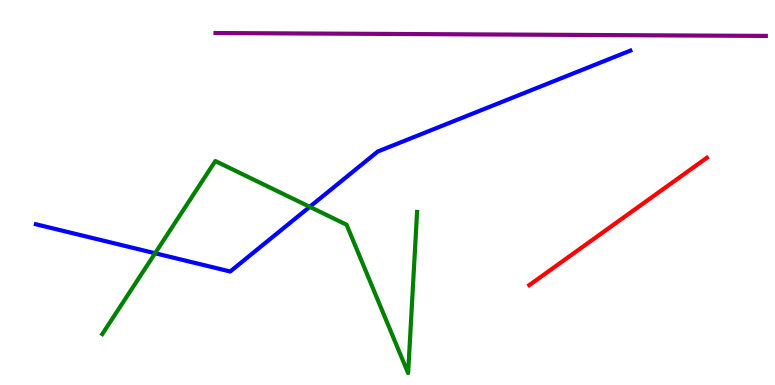[{'lines': ['blue', 'red'], 'intersections': []}, {'lines': ['green', 'red'], 'intersections': []}, {'lines': ['purple', 'red'], 'intersections': []}, {'lines': ['blue', 'green'], 'intersections': [{'x': 2.0, 'y': 3.42}, {'x': 4.0, 'y': 4.63}]}, {'lines': ['blue', 'purple'], 'intersections': []}, {'lines': ['green', 'purple'], 'intersections': []}]